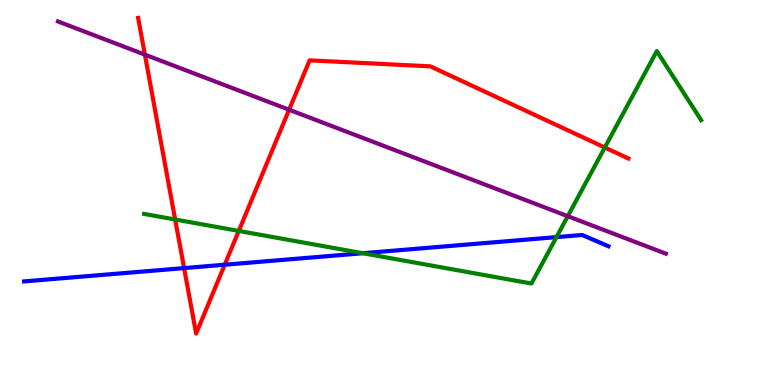[{'lines': ['blue', 'red'], 'intersections': [{'x': 2.38, 'y': 3.04}, {'x': 2.9, 'y': 3.12}]}, {'lines': ['green', 'red'], 'intersections': [{'x': 2.26, 'y': 4.3}, {'x': 3.08, 'y': 4.0}, {'x': 7.8, 'y': 6.17}]}, {'lines': ['purple', 'red'], 'intersections': [{'x': 1.87, 'y': 8.58}, {'x': 3.73, 'y': 7.15}]}, {'lines': ['blue', 'green'], 'intersections': [{'x': 4.68, 'y': 3.42}, {'x': 7.18, 'y': 3.84}]}, {'lines': ['blue', 'purple'], 'intersections': []}, {'lines': ['green', 'purple'], 'intersections': [{'x': 7.33, 'y': 4.38}]}]